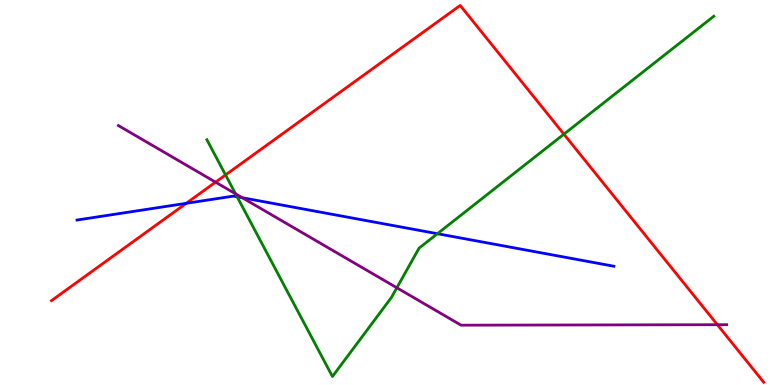[{'lines': ['blue', 'red'], 'intersections': [{'x': 2.4, 'y': 4.72}]}, {'lines': ['green', 'red'], 'intersections': [{'x': 2.91, 'y': 5.46}, {'x': 7.28, 'y': 6.51}]}, {'lines': ['purple', 'red'], 'intersections': [{'x': 2.78, 'y': 5.27}, {'x': 9.26, 'y': 1.57}]}, {'lines': ['blue', 'green'], 'intersections': [{'x': 3.06, 'y': 4.89}, {'x': 5.64, 'y': 3.93}]}, {'lines': ['blue', 'purple'], 'intersections': [{'x': 3.13, 'y': 4.86}]}, {'lines': ['green', 'purple'], 'intersections': [{'x': 3.04, 'y': 4.97}, {'x': 5.12, 'y': 2.53}]}]